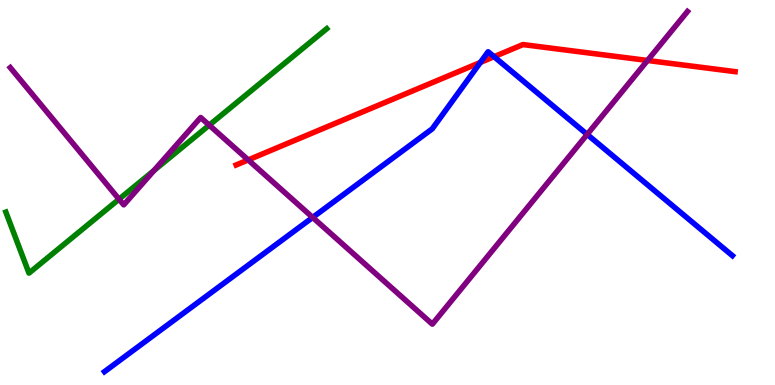[{'lines': ['blue', 'red'], 'intersections': [{'x': 6.2, 'y': 8.38}, {'x': 6.37, 'y': 8.53}]}, {'lines': ['green', 'red'], 'intersections': []}, {'lines': ['purple', 'red'], 'intersections': [{'x': 3.2, 'y': 5.85}, {'x': 8.35, 'y': 8.43}]}, {'lines': ['blue', 'green'], 'intersections': []}, {'lines': ['blue', 'purple'], 'intersections': [{'x': 4.03, 'y': 4.35}, {'x': 7.58, 'y': 6.51}]}, {'lines': ['green', 'purple'], 'intersections': [{'x': 1.54, 'y': 4.83}, {'x': 1.99, 'y': 5.57}, {'x': 2.7, 'y': 6.75}]}]